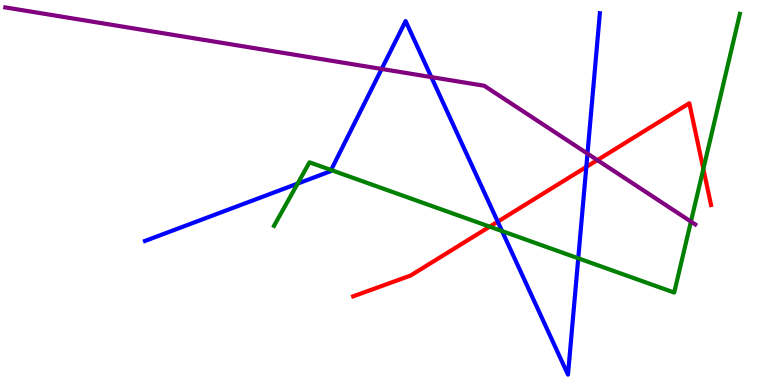[{'lines': ['blue', 'red'], 'intersections': [{'x': 6.42, 'y': 4.24}, {'x': 7.57, 'y': 5.66}]}, {'lines': ['green', 'red'], 'intersections': [{'x': 6.32, 'y': 4.11}, {'x': 9.08, 'y': 5.61}]}, {'lines': ['purple', 'red'], 'intersections': [{'x': 7.71, 'y': 5.84}]}, {'lines': ['blue', 'green'], 'intersections': [{'x': 3.84, 'y': 5.23}, {'x': 4.27, 'y': 5.58}, {'x': 6.48, 'y': 4.0}, {'x': 7.46, 'y': 3.29}]}, {'lines': ['blue', 'purple'], 'intersections': [{'x': 4.92, 'y': 8.21}, {'x': 5.57, 'y': 8.0}, {'x': 7.58, 'y': 6.01}]}, {'lines': ['green', 'purple'], 'intersections': [{'x': 8.92, 'y': 4.24}]}]